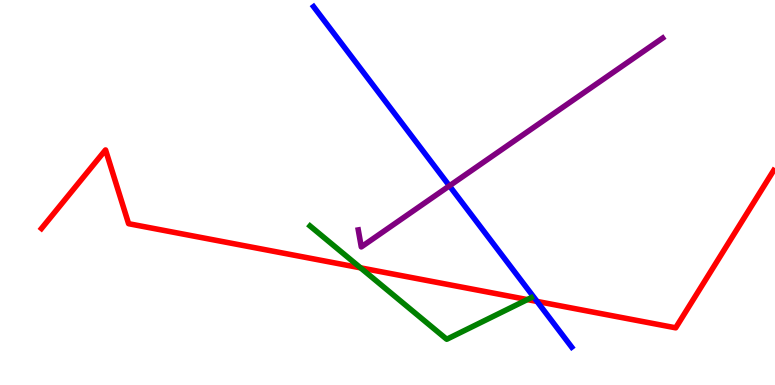[{'lines': ['blue', 'red'], 'intersections': [{'x': 6.93, 'y': 2.17}]}, {'lines': ['green', 'red'], 'intersections': [{'x': 4.65, 'y': 3.04}, {'x': 6.8, 'y': 2.22}]}, {'lines': ['purple', 'red'], 'intersections': []}, {'lines': ['blue', 'green'], 'intersections': []}, {'lines': ['blue', 'purple'], 'intersections': [{'x': 5.8, 'y': 5.17}]}, {'lines': ['green', 'purple'], 'intersections': []}]